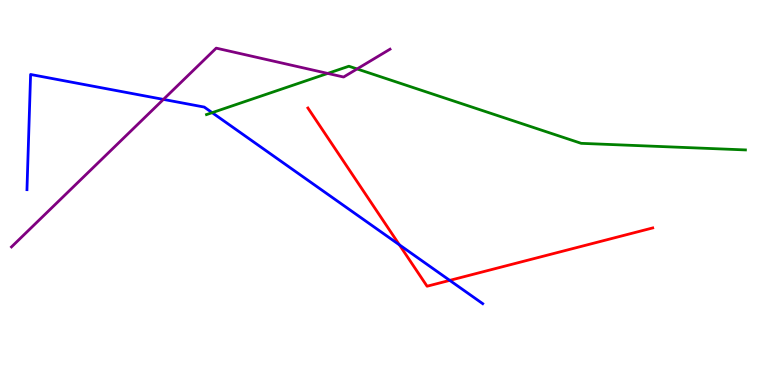[{'lines': ['blue', 'red'], 'intersections': [{'x': 5.15, 'y': 3.64}, {'x': 5.8, 'y': 2.72}]}, {'lines': ['green', 'red'], 'intersections': []}, {'lines': ['purple', 'red'], 'intersections': []}, {'lines': ['blue', 'green'], 'intersections': [{'x': 2.74, 'y': 7.07}]}, {'lines': ['blue', 'purple'], 'intersections': [{'x': 2.11, 'y': 7.42}]}, {'lines': ['green', 'purple'], 'intersections': [{'x': 4.23, 'y': 8.09}, {'x': 4.61, 'y': 8.21}]}]